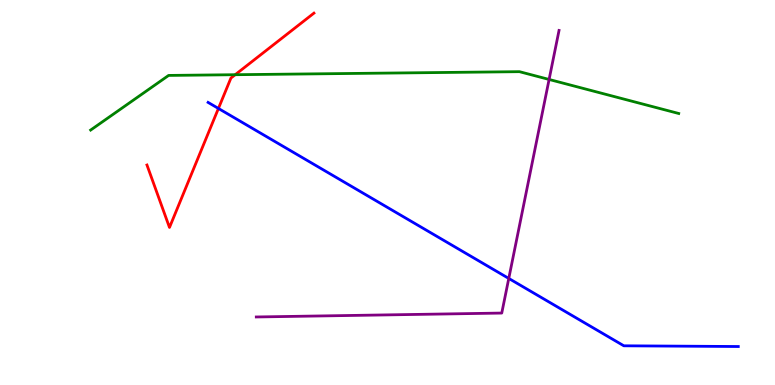[{'lines': ['blue', 'red'], 'intersections': [{'x': 2.82, 'y': 7.18}]}, {'lines': ['green', 'red'], 'intersections': [{'x': 3.03, 'y': 8.06}]}, {'lines': ['purple', 'red'], 'intersections': []}, {'lines': ['blue', 'green'], 'intersections': []}, {'lines': ['blue', 'purple'], 'intersections': [{'x': 6.56, 'y': 2.77}]}, {'lines': ['green', 'purple'], 'intersections': [{'x': 7.09, 'y': 7.94}]}]